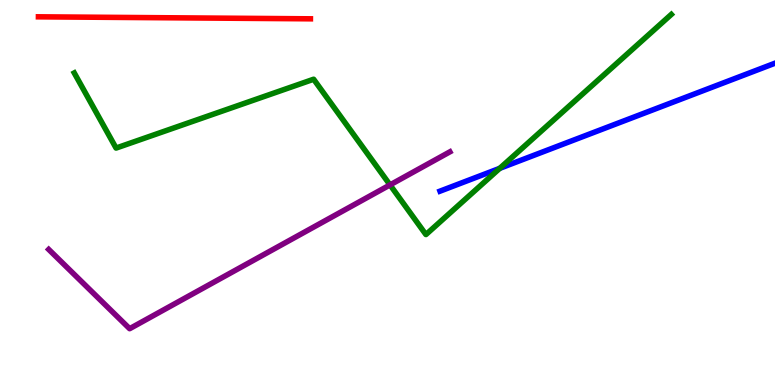[{'lines': ['blue', 'red'], 'intersections': []}, {'lines': ['green', 'red'], 'intersections': []}, {'lines': ['purple', 'red'], 'intersections': []}, {'lines': ['blue', 'green'], 'intersections': [{'x': 6.45, 'y': 5.63}]}, {'lines': ['blue', 'purple'], 'intersections': []}, {'lines': ['green', 'purple'], 'intersections': [{'x': 5.03, 'y': 5.2}]}]